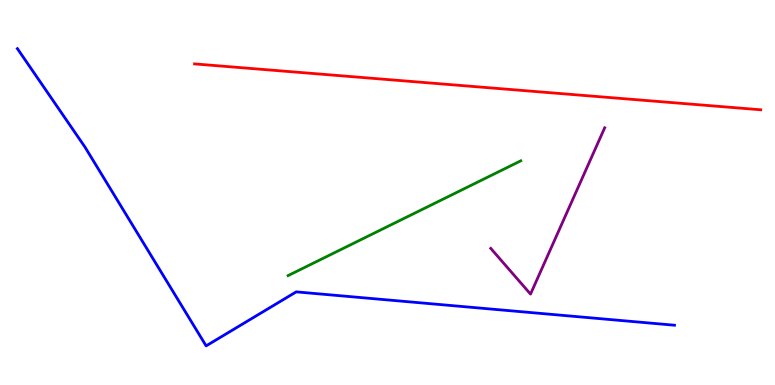[{'lines': ['blue', 'red'], 'intersections': []}, {'lines': ['green', 'red'], 'intersections': []}, {'lines': ['purple', 'red'], 'intersections': []}, {'lines': ['blue', 'green'], 'intersections': []}, {'lines': ['blue', 'purple'], 'intersections': []}, {'lines': ['green', 'purple'], 'intersections': []}]